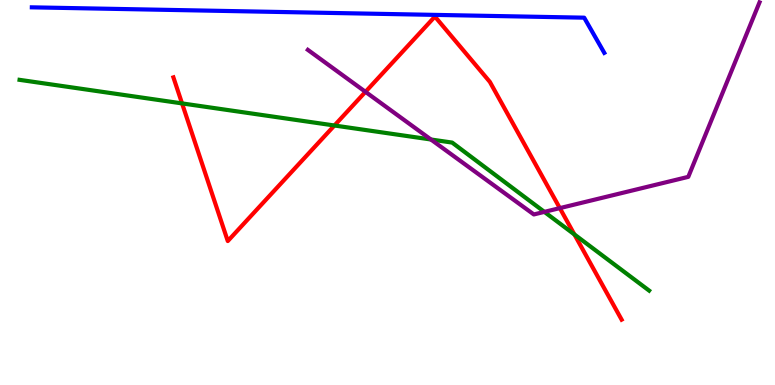[{'lines': ['blue', 'red'], 'intersections': []}, {'lines': ['green', 'red'], 'intersections': [{'x': 2.35, 'y': 7.31}, {'x': 4.32, 'y': 6.74}, {'x': 7.41, 'y': 3.91}]}, {'lines': ['purple', 'red'], 'intersections': [{'x': 4.72, 'y': 7.61}, {'x': 7.22, 'y': 4.59}]}, {'lines': ['blue', 'green'], 'intersections': []}, {'lines': ['blue', 'purple'], 'intersections': []}, {'lines': ['green', 'purple'], 'intersections': [{'x': 5.56, 'y': 6.38}, {'x': 7.02, 'y': 4.5}]}]